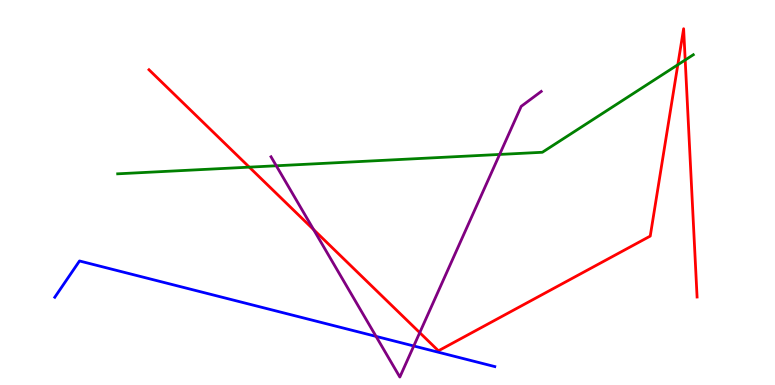[{'lines': ['blue', 'red'], 'intersections': []}, {'lines': ['green', 'red'], 'intersections': [{'x': 3.22, 'y': 5.66}, {'x': 8.75, 'y': 8.32}, {'x': 8.84, 'y': 8.44}]}, {'lines': ['purple', 'red'], 'intersections': [{'x': 4.05, 'y': 4.04}, {'x': 5.42, 'y': 1.36}]}, {'lines': ['blue', 'green'], 'intersections': []}, {'lines': ['blue', 'purple'], 'intersections': [{'x': 4.85, 'y': 1.26}, {'x': 5.34, 'y': 1.01}]}, {'lines': ['green', 'purple'], 'intersections': [{'x': 3.56, 'y': 5.69}, {'x': 6.45, 'y': 5.99}]}]